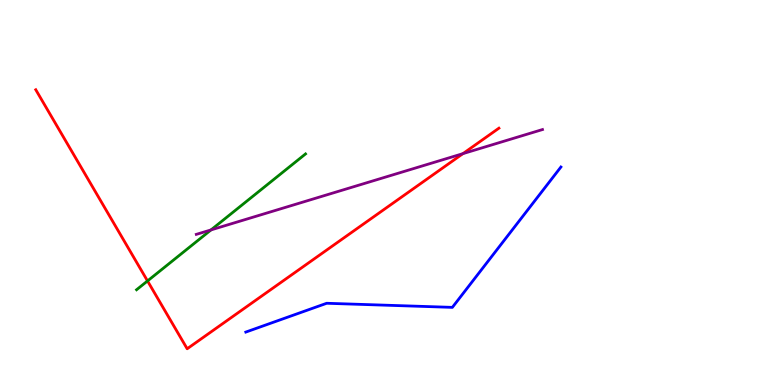[{'lines': ['blue', 'red'], 'intersections': []}, {'lines': ['green', 'red'], 'intersections': [{'x': 1.9, 'y': 2.7}]}, {'lines': ['purple', 'red'], 'intersections': [{'x': 5.97, 'y': 6.01}]}, {'lines': ['blue', 'green'], 'intersections': []}, {'lines': ['blue', 'purple'], 'intersections': []}, {'lines': ['green', 'purple'], 'intersections': [{'x': 2.72, 'y': 4.03}]}]